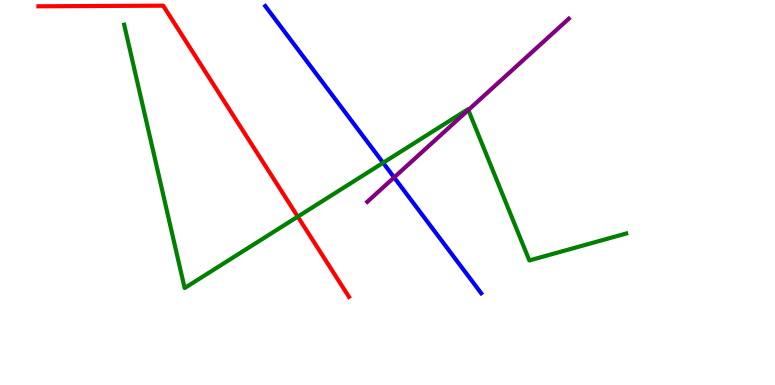[{'lines': ['blue', 'red'], 'intersections': []}, {'lines': ['green', 'red'], 'intersections': [{'x': 3.84, 'y': 4.37}]}, {'lines': ['purple', 'red'], 'intersections': []}, {'lines': ['blue', 'green'], 'intersections': [{'x': 4.94, 'y': 5.77}]}, {'lines': ['blue', 'purple'], 'intersections': [{'x': 5.09, 'y': 5.39}]}, {'lines': ['green', 'purple'], 'intersections': [{'x': 6.04, 'y': 7.14}]}]